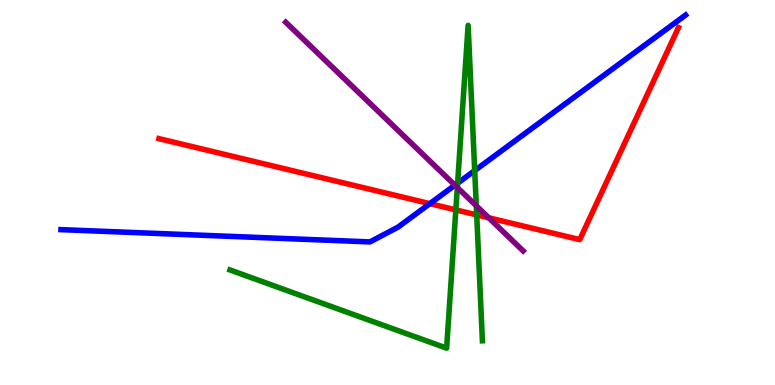[{'lines': ['blue', 'red'], 'intersections': [{'x': 5.55, 'y': 4.71}]}, {'lines': ['green', 'red'], 'intersections': [{'x': 5.88, 'y': 4.55}, {'x': 6.15, 'y': 4.42}]}, {'lines': ['purple', 'red'], 'intersections': [{'x': 6.31, 'y': 4.34}]}, {'lines': ['blue', 'green'], 'intersections': [{'x': 5.9, 'y': 5.24}, {'x': 6.13, 'y': 5.57}]}, {'lines': ['blue', 'purple'], 'intersections': [{'x': 5.87, 'y': 5.19}]}, {'lines': ['green', 'purple'], 'intersections': [{'x': 5.9, 'y': 5.13}, {'x': 6.15, 'y': 4.65}]}]